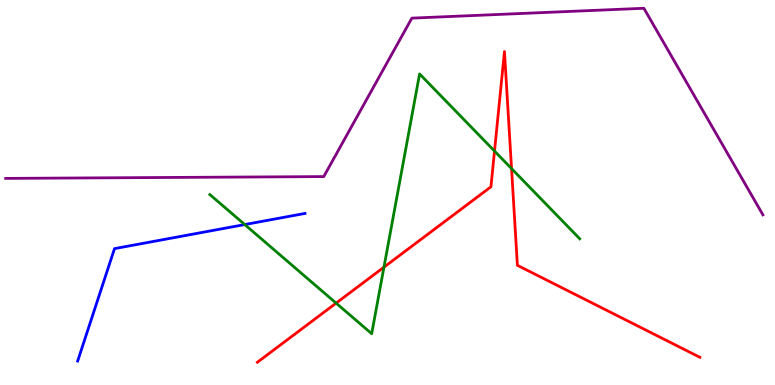[{'lines': ['blue', 'red'], 'intersections': []}, {'lines': ['green', 'red'], 'intersections': [{'x': 4.34, 'y': 2.13}, {'x': 4.95, 'y': 3.06}, {'x': 6.38, 'y': 6.08}, {'x': 6.6, 'y': 5.62}]}, {'lines': ['purple', 'red'], 'intersections': []}, {'lines': ['blue', 'green'], 'intersections': [{'x': 3.16, 'y': 4.17}]}, {'lines': ['blue', 'purple'], 'intersections': []}, {'lines': ['green', 'purple'], 'intersections': []}]